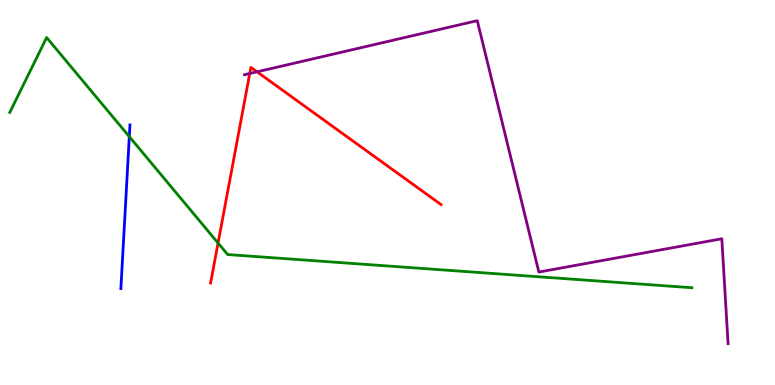[{'lines': ['blue', 'red'], 'intersections': []}, {'lines': ['green', 'red'], 'intersections': [{'x': 2.81, 'y': 3.69}]}, {'lines': ['purple', 'red'], 'intersections': [{'x': 3.22, 'y': 8.09}, {'x': 3.32, 'y': 8.13}]}, {'lines': ['blue', 'green'], 'intersections': [{'x': 1.67, 'y': 6.45}]}, {'lines': ['blue', 'purple'], 'intersections': []}, {'lines': ['green', 'purple'], 'intersections': []}]